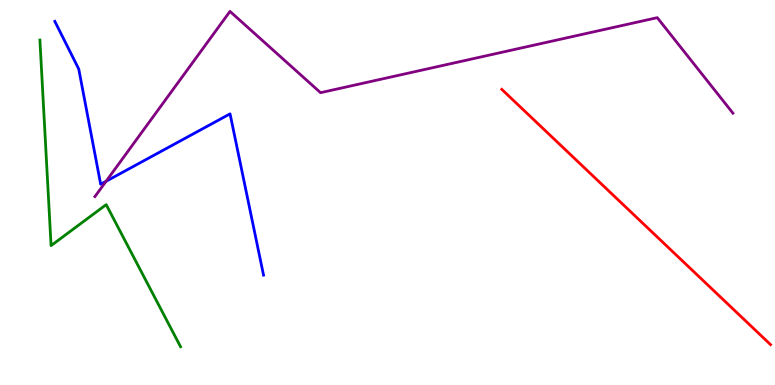[{'lines': ['blue', 'red'], 'intersections': []}, {'lines': ['green', 'red'], 'intersections': []}, {'lines': ['purple', 'red'], 'intersections': []}, {'lines': ['blue', 'green'], 'intersections': []}, {'lines': ['blue', 'purple'], 'intersections': [{'x': 1.37, 'y': 5.29}]}, {'lines': ['green', 'purple'], 'intersections': []}]